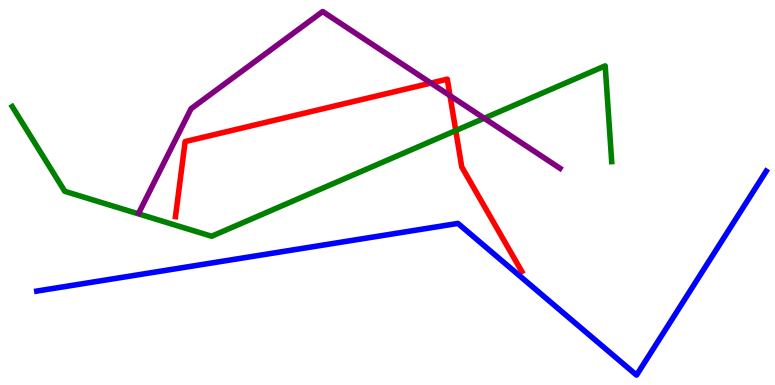[{'lines': ['blue', 'red'], 'intersections': []}, {'lines': ['green', 'red'], 'intersections': [{'x': 5.88, 'y': 6.61}]}, {'lines': ['purple', 'red'], 'intersections': [{'x': 5.56, 'y': 7.84}, {'x': 5.81, 'y': 7.52}]}, {'lines': ['blue', 'green'], 'intersections': []}, {'lines': ['blue', 'purple'], 'intersections': []}, {'lines': ['green', 'purple'], 'intersections': [{'x': 6.25, 'y': 6.93}]}]